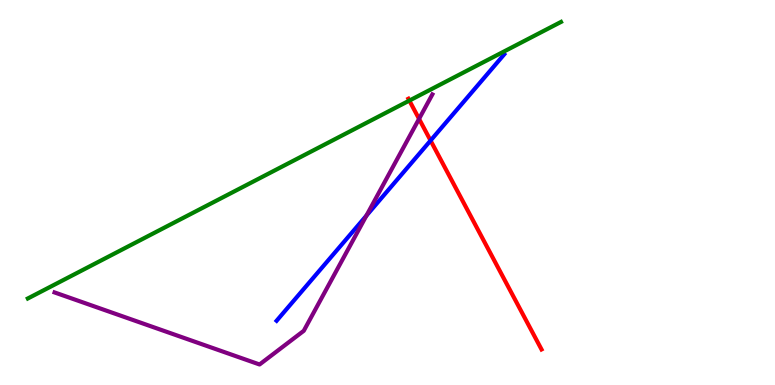[{'lines': ['blue', 'red'], 'intersections': [{'x': 5.56, 'y': 6.35}]}, {'lines': ['green', 'red'], 'intersections': [{'x': 5.28, 'y': 7.39}]}, {'lines': ['purple', 'red'], 'intersections': [{'x': 5.41, 'y': 6.91}]}, {'lines': ['blue', 'green'], 'intersections': []}, {'lines': ['blue', 'purple'], 'intersections': [{'x': 4.73, 'y': 4.4}]}, {'lines': ['green', 'purple'], 'intersections': []}]